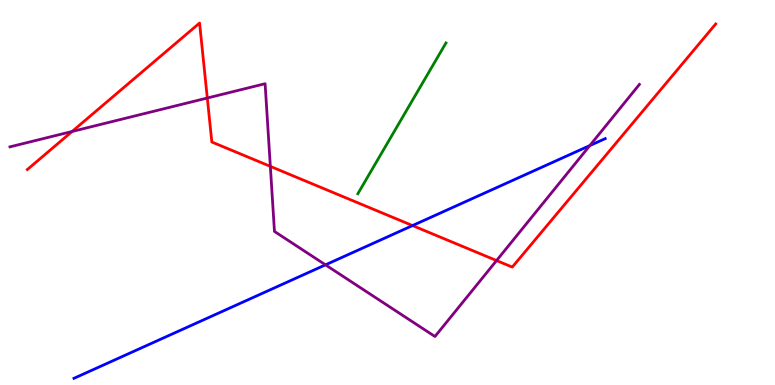[{'lines': ['blue', 'red'], 'intersections': [{'x': 5.32, 'y': 4.14}]}, {'lines': ['green', 'red'], 'intersections': []}, {'lines': ['purple', 'red'], 'intersections': [{'x': 0.93, 'y': 6.58}, {'x': 2.67, 'y': 7.45}, {'x': 3.49, 'y': 5.68}, {'x': 6.41, 'y': 3.23}]}, {'lines': ['blue', 'green'], 'intersections': []}, {'lines': ['blue', 'purple'], 'intersections': [{'x': 4.2, 'y': 3.12}, {'x': 7.61, 'y': 6.22}]}, {'lines': ['green', 'purple'], 'intersections': []}]